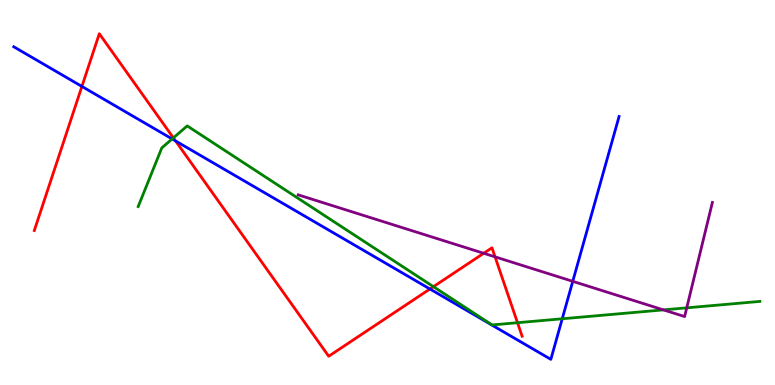[{'lines': ['blue', 'red'], 'intersections': [{'x': 1.06, 'y': 7.76}, {'x': 2.27, 'y': 6.34}, {'x': 5.55, 'y': 2.49}]}, {'lines': ['green', 'red'], 'intersections': [{'x': 2.24, 'y': 6.42}, {'x': 5.59, 'y': 2.55}, {'x': 6.68, 'y': 1.62}]}, {'lines': ['purple', 'red'], 'intersections': [{'x': 6.24, 'y': 3.42}, {'x': 6.39, 'y': 3.33}]}, {'lines': ['blue', 'green'], 'intersections': [{'x': 2.22, 'y': 6.39}, {'x': 7.25, 'y': 1.72}]}, {'lines': ['blue', 'purple'], 'intersections': [{'x': 7.39, 'y': 2.69}]}, {'lines': ['green', 'purple'], 'intersections': [{'x': 8.56, 'y': 1.95}, {'x': 8.86, 'y': 2.0}]}]